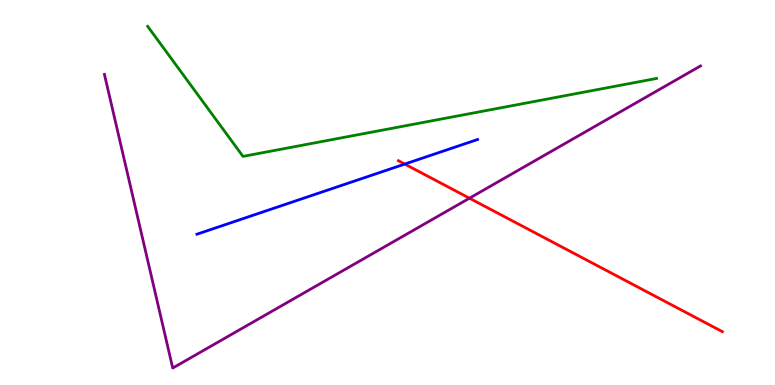[{'lines': ['blue', 'red'], 'intersections': [{'x': 5.22, 'y': 5.74}]}, {'lines': ['green', 'red'], 'intersections': []}, {'lines': ['purple', 'red'], 'intersections': [{'x': 6.06, 'y': 4.85}]}, {'lines': ['blue', 'green'], 'intersections': []}, {'lines': ['blue', 'purple'], 'intersections': []}, {'lines': ['green', 'purple'], 'intersections': []}]